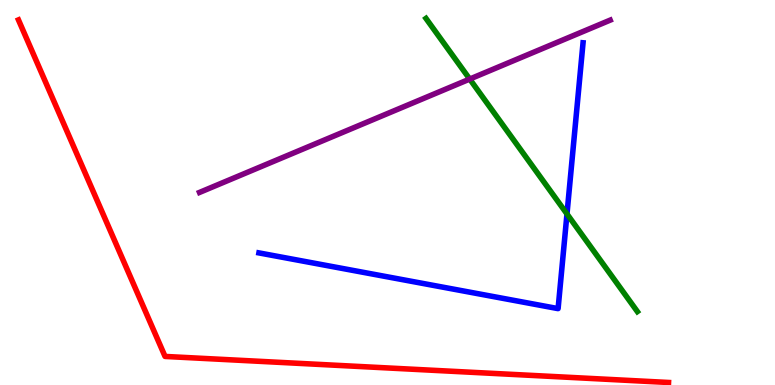[{'lines': ['blue', 'red'], 'intersections': []}, {'lines': ['green', 'red'], 'intersections': []}, {'lines': ['purple', 'red'], 'intersections': []}, {'lines': ['blue', 'green'], 'intersections': [{'x': 7.32, 'y': 4.44}]}, {'lines': ['blue', 'purple'], 'intersections': []}, {'lines': ['green', 'purple'], 'intersections': [{'x': 6.06, 'y': 7.95}]}]